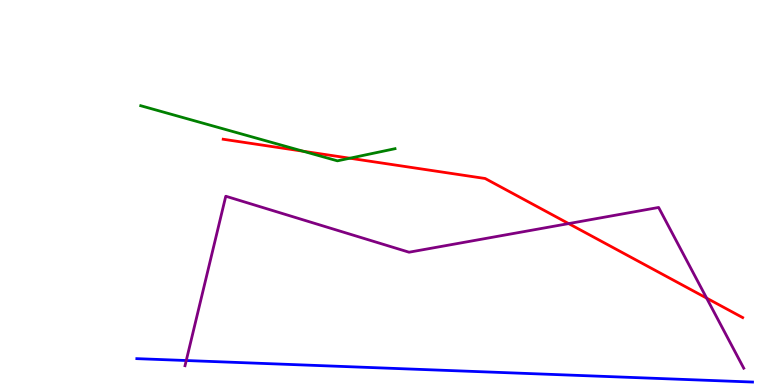[{'lines': ['blue', 'red'], 'intersections': []}, {'lines': ['green', 'red'], 'intersections': [{'x': 3.91, 'y': 6.07}, {'x': 4.51, 'y': 5.89}]}, {'lines': ['purple', 'red'], 'intersections': [{'x': 7.34, 'y': 4.19}, {'x': 9.12, 'y': 2.26}]}, {'lines': ['blue', 'green'], 'intersections': []}, {'lines': ['blue', 'purple'], 'intersections': [{'x': 2.4, 'y': 0.636}]}, {'lines': ['green', 'purple'], 'intersections': []}]